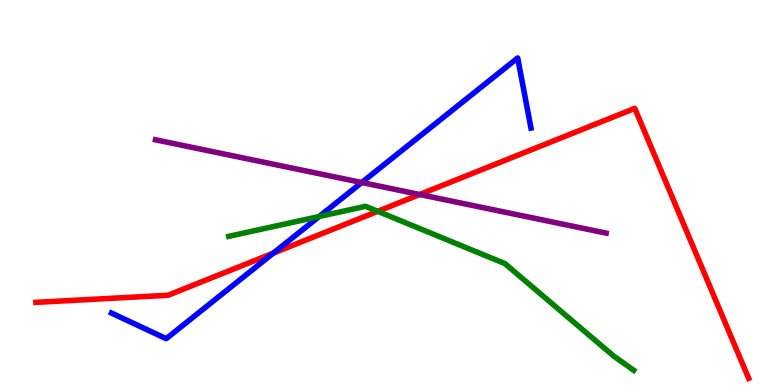[{'lines': ['blue', 'red'], 'intersections': [{'x': 3.53, 'y': 3.43}]}, {'lines': ['green', 'red'], 'intersections': [{'x': 4.87, 'y': 4.51}]}, {'lines': ['purple', 'red'], 'intersections': [{'x': 5.42, 'y': 4.95}]}, {'lines': ['blue', 'green'], 'intersections': [{'x': 4.12, 'y': 4.38}]}, {'lines': ['blue', 'purple'], 'intersections': [{'x': 4.67, 'y': 5.26}]}, {'lines': ['green', 'purple'], 'intersections': []}]